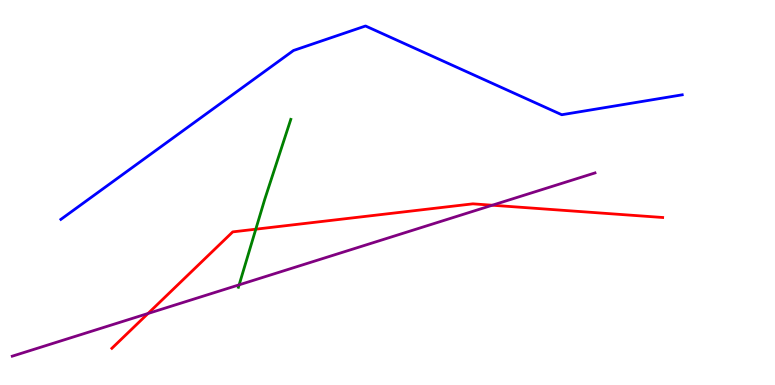[{'lines': ['blue', 'red'], 'intersections': []}, {'lines': ['green', 'red'], 'intersections': [{'x': 3.3, 'y': 4.05}]}, {'lines': ['purple', 'red'], 'intersections': [{'x': 1.91, 'y': 1.86}, {'x': 6.35, 'y': 4.67}]}, {'lines': ['blue', 'green'], 'intersections': []}, {'lines': ['blue', 'purple'], 'intersections': []}, {'lines': ['green', 'purple'], 'intersections': [{'x': 3.09, 'y': 2.6}]}]